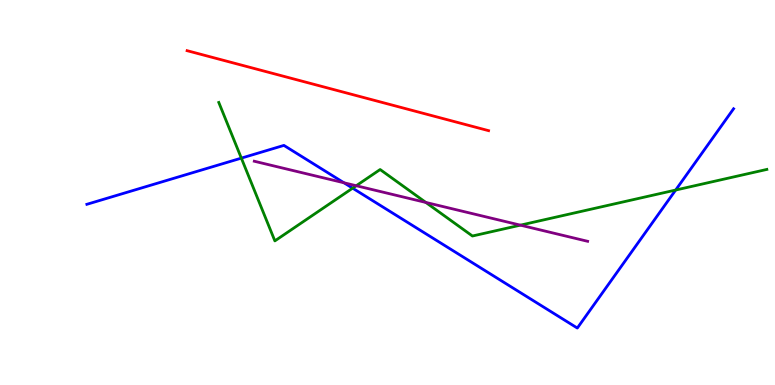[{'lines': ['blue', 'red'], 'intersections': []}, {'lines': ['green', 'red'], 'intersections': []}, {'lines': ['purple', 'red'], 'intersections': []}, {'lines': ['blue', 'green'], 'intersections': [{'x': 3.11, 'y': 5.89}, {'x': 4.55, 'y': 5.11}, {'x': 8.72, 'y': 5.06}]}, {'lines': ['blue', 'purple'], 'intersections': [{'x': 4.44, 'y': 5.25}]}, {'lines': ['green', 'purple'], 'intersections': [{'x': 4.6, 'y': 5.18}, {'x': 5.49, 'y': 4.74}, {'x': 6.71, 'y': 4.15}]}]